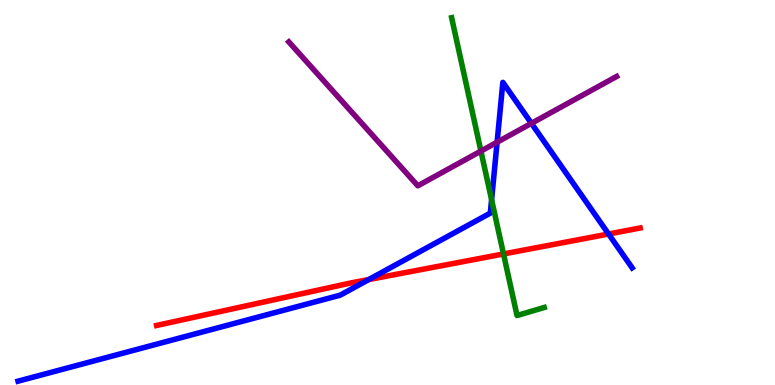[{'lines': ['blue', 'red'], 'intersections': [{'x': 4.76, 'y': 2.74}, {'x': 7.85, 'y': 3.92}]}, {'lines': ['green', 'red'], 'intersections': [{'x': 6.5, 'y': 3.4}]}, {'lines': ['purple', 'red'], 'intersections': []}, {'lines': ['blue', 'green'], 'intersections': [{'x': 6.34, 'y': 4.81}]}, {'lines': ['blue', 'purple'], 'intersections': [{'x': 6.41, 'y': 6.31}, {'x': 6.86, 'y': 6.8}]}, {'lines': ['green', 'purple'], 'intersections': [{'x': 6.21, 'y': 6.08}]}]